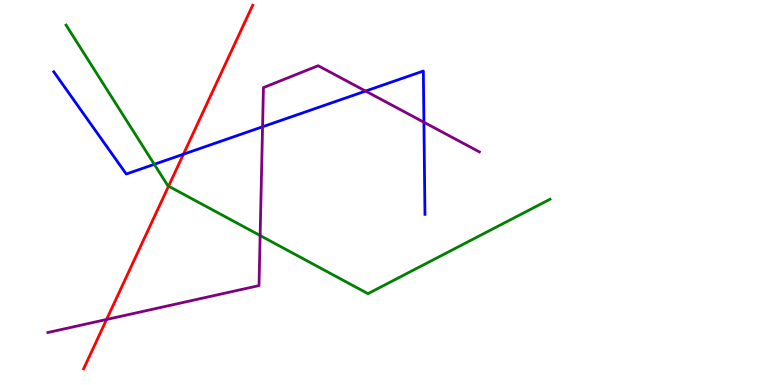[{'lines': ['blue', 'red'], 'intersections': [{'x': 2.37, 'y': 5.99}]}, {'lines': ['green', 'red'], 'intersections': [{'x': 2.18, 'y': 5.16}]}, {'lines': ['purple', 'red'], 'intersections': [{'x': 1.38, 'y': 1.7}]}, {'lines': ['blue', 'green'], 'intersections': [{'x': 1.99, 'y': 5.73}]}, {'lines': ['blue', 'purple'], 'intersections': [{'x': 3.39, 'y': 6.71}, {'x': 4.72, 'y': 7.63}, {'x': 5.47, 'y': 6.82}]}, {'lines': ['green', 'purple'], 'intersections': [{'x': 3.36, 'y': 3.88}]}]